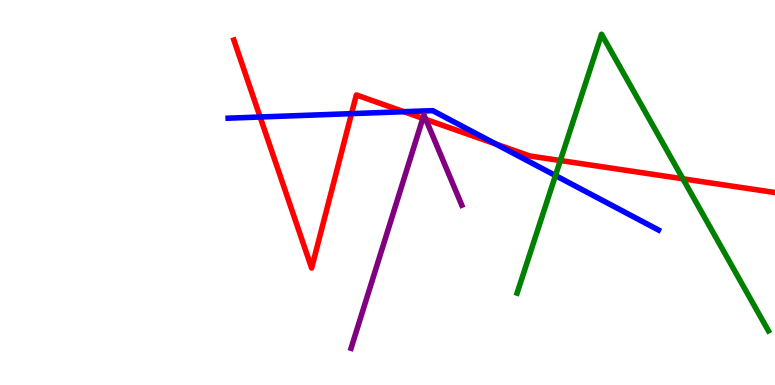[{'lines': ['blue', 'red'], 'intersections': [{'x': 3.36, 'y': 6.96}, {'x': 4.54, 'y': 7.05}, {'x': 5.21, 'y': 7.1}, {'x': 6.4, 'y': 6.26}]}, {'lines': ['green', 'red'], 'intersections': [{'x': 7.23, 'y': 5.83}, {'x': 8.81, 'y': 5.36}]}, {'lines': ['purple', 'red'], 'intersections': [{'x': 5.46, 'y': 6.93}, {'x': 5.49, 'y': 6.9}]}, {'lines': ['blue', 'green'], 'intersections': [{'x': 7.17, 'y': 5.44}]}, {'lines': ['blue', 'purple'], 'intersections': []}, {'lines': ['green', 'purple'], 'intersections': []}]